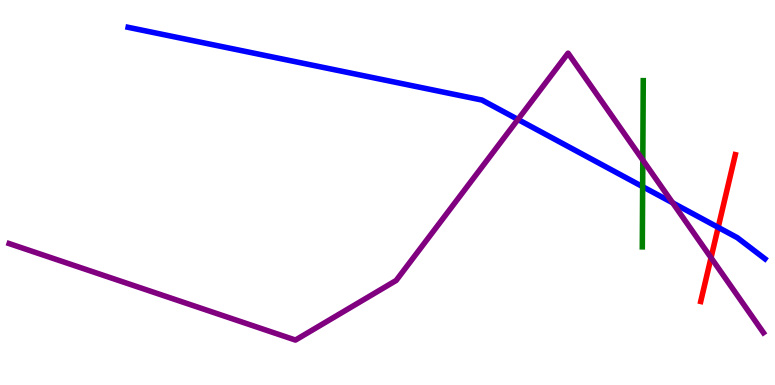[{'lines': ['blue', 'red'], 'intersections': [{'x': 9.27, 'y': 4.09}]}, {'lines': ['green', 'red'], 'intersections': []}, {'lines': ['purple', 'red'], 'intersections': [{'x': 9.17, 'y': 3.31}]}, {'lines': ['blue', 'green'], 'intersections': [{'x': 8.29, 'y': 5.15}]}, {'lines': ['blue', 'purple'], 'intersections': [{'x': 6.68, 'y': 6.9}, {'x': 8.68, 'y': 4.73}]}, {'lines': ['green', 'purple'], 'intersections': [{'x': 8.29, 'y': 5.84}]}]